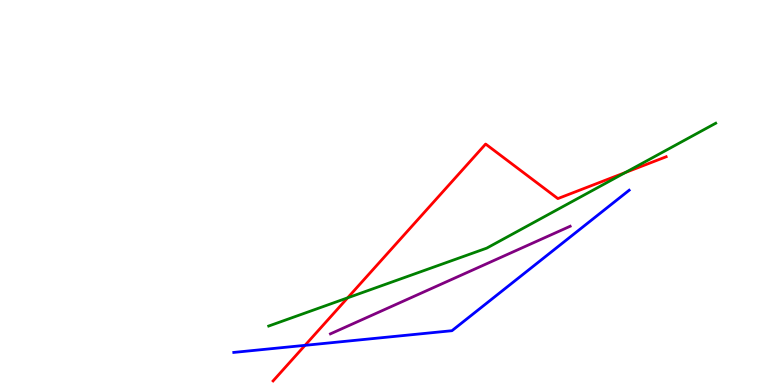[{'lines': ['blue', 'red'], 'intersections': [{'x': 3.94, 'y': 1.03}]}, {'lines': ['green', 'red'], 'intersections': [{'x': 4.49, 'y': 2.26}, {'x': 8.07, 'y': 5.52}]}, {'lines': ['purple', 'red'], 'intersections': []}, {'lines': ['blue', 'green'], 'intersections': []}, {'lines': ['blue', 'purple'], 'intersections': []}, {'lines': ['green', 'purple'], 'intersections': []}]